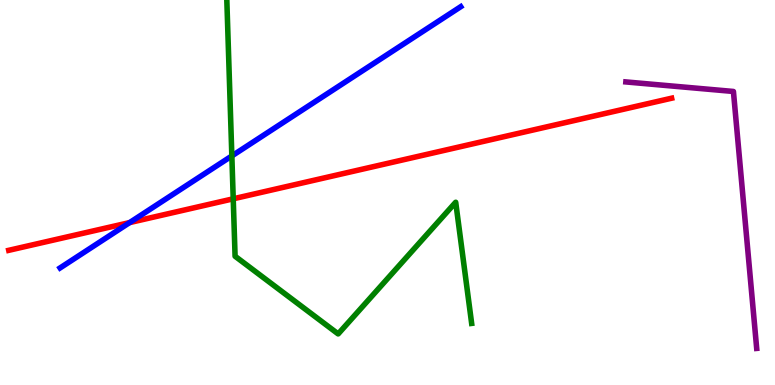[{'lines': ['blue', 'red'], 'intersections': [{'x': 1.67, 'y': 4.22}]}, {'lines': ['green', 'red'], 'intersections': [{'x': 3.01, 'y': 4.84}]}, {'lines': ['purple', 'red'], 'intersections': []}, {'lines': ['blue', 'green'], 'intersections': [{'x': 2.99, 'y': 5.95}]}, {'lines': ['blue', 'purple'], 'intersections': []}, {'lines': ['green', 'purple'], 'intersections': []}]